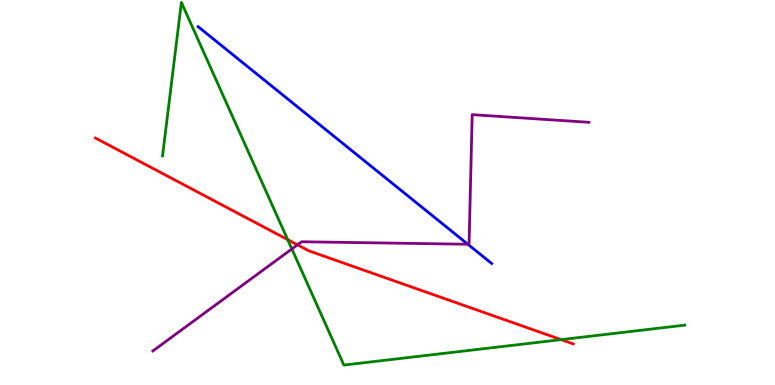[{'lines': ['blue', 'red'], 'intersections': []}, {'lines': ['green', 'red'], 'intersections': [{'x': 3.71, 'y': 3.78}, {'x': 7.24, 'y': 1.18}]}, {'lines': ['purple', 'red'], 'intersections': [{'x': 3.84, 'y': 3.64}]}, {'lines': ['blue', 'green'], 'intersections': []}, {'lines': ['blue', 'purple'], 'intersections': [{'x': 6.04, 'y': 3.66}]}, {'lines': ['green', 'purple'], 'intersections': [{'x': 3.77, 'y': 3.53}]}]